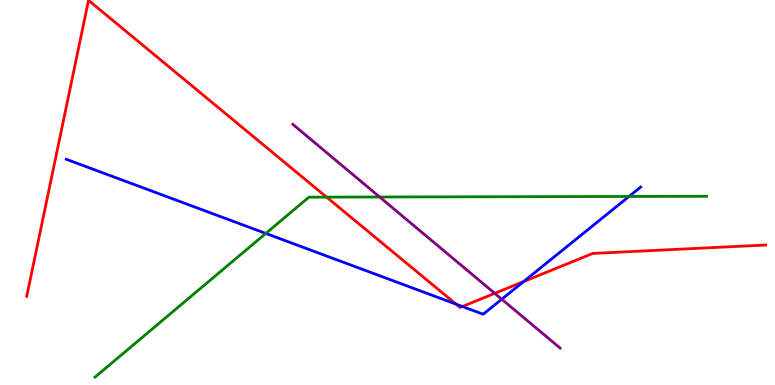[{'lines': ['blue', 'red'], 'intersections': [{'x': 5.88, 'y': 2.1}, {'x': 5.97, 'y': 2.04}, {'x': 6.76, 'y': 2.69}]}, {'lines': ['green', 'red'], 'intersections': [{'x': 4.21, 'y': 4.88}]}, {'lines': ['purple', 'red'], 'intersections': [{'x': 6.38, 'y': 2.38}]}, {'lines': ['blue', 'green'], 'intersections': [{'x': 3.43, 'y': 3.94}, {'x': 8.12, 'y': 4.9}]}, {'lines': ['blue', 'purple'], 'intersections': [{'x': 6.47, 'y': 2.23}]}, {'lines': ['green', 'purple'], 'intersections': [{'x': 4.9, 'y': 4.88}]}]